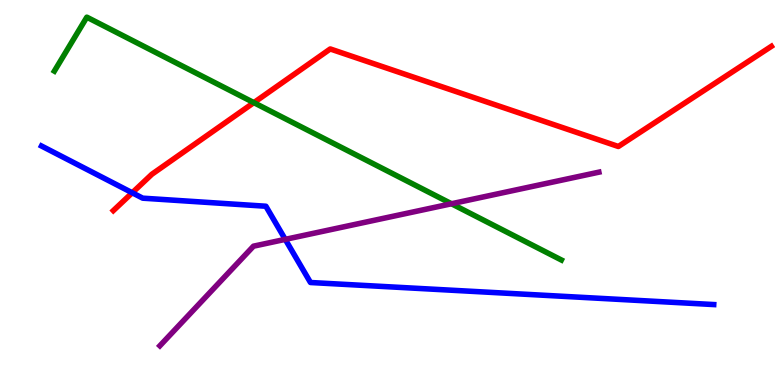[{'lines': ['blue', 'red'], 'intersections': [{'x': 1.71, 'y': 4.99}]}, {'lines': ['green', 'red'], 'intersections': [{'x': 3.28, 'y': 7.33}]}, {'lines': ['purple', 'red'], 'intersections': []}, {'lines': ['blue', 'green'], 'intersections': []}, {'lines': ['blue', 'purple'], 'intersections': [{'x': 3.68, 'y': 3.78}]}, {'lines': ['green', 'purple'], 'intersections': [{'x': 5.83, 'y': 4.71}]}]